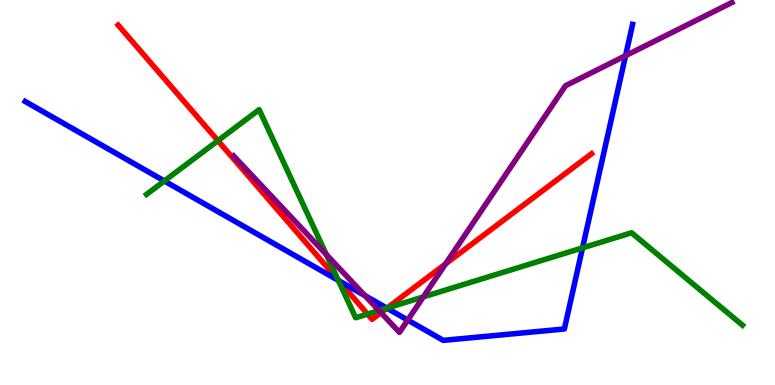[{'lines': ['blue', 'red'], 'intersections': [{'x': 4.37, 'y': 2.71}, {'x': 4.99, 'y': 2.0}]}, {'lines': ['green', 'red'], 'intersections': [{'x': 2.81, 'y': 6.35}, {'x': 4.36, 'y': 2.73}, {'x': 4.74, 'y': 1.84}, {'x': 4.99, 'y': 2.0}]}, {'lines': ['purple', 'red'], 'intersections': [{'x': 4.92, 'y': 1.88}, {'x': 5.75, 'y': 3.14}]}, {'lines': ['blue', 'green'], 'intersections': [{'x': 2.12, 'y': 5.3}, {'x': 4.37, 'y': 2.72}, {'x': 4.99, 'y': 2.0}, {'x': 7.52, 'y': 3.56}]}, {'lines': ['blue', 'purple'], 'intersections': [{'x': 4.71, 'y': 2.32}, {'x': 5.26, 'y': 1.69}, {'x': 8.07, 'y': 8.55}]}, {'lines': ['green', 'purple'], 'intersections': [{'x': 4.21, 'y': 3.39}, {'x': 4.89, 'y': 1.93}, {'x': 5.46, 'y': 2.29}]}]